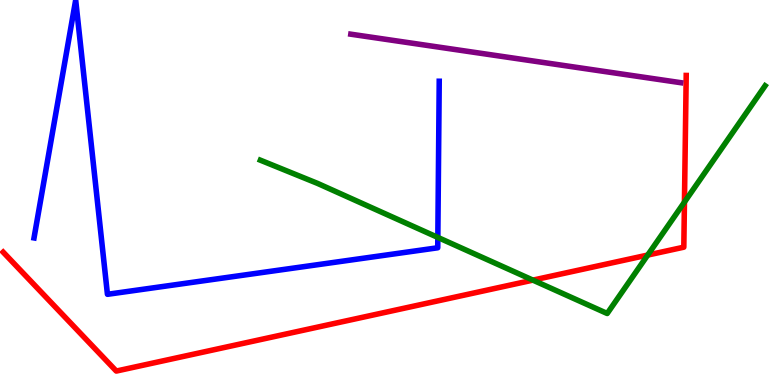[{'lines': ['blue', 'red'], 'intersections': []}, {'lines': ['green', 'red'], 'intersections': [{'x': 6.88, 'y': 2.72}, {'x': 8.36, 'y': 3.37}, {'x': 8.83, 'y': 4.75}]}, {'lines': ['purple', 'red'], 'intersections': []}, {'lines': ['blue', 'green'], 'intersections': [{'x': 5.65, 'y': 3.83}]}, {'lines': ['blue', 'purple'], 'intersections': []}, {'lines': ['green', 'purple'], 'intersections': []}]